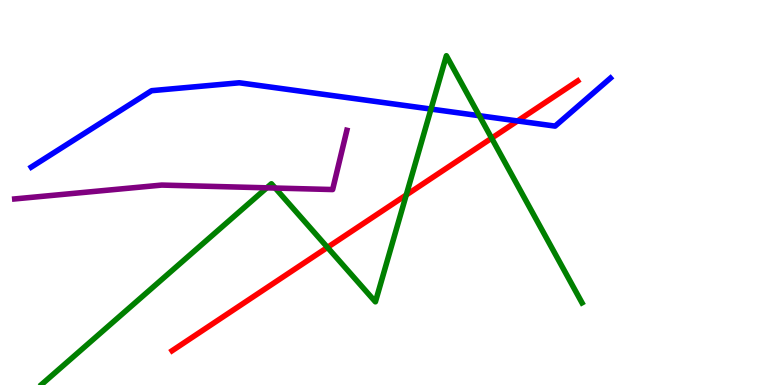[{'lines': ['blue', 'red'], 'intersections': [{'x': 6.68, 'y': 6.86}]}, {'lines': ['green', 'red'], 'intersections': [{'x': 4.23, 'y': 3.57}, {'x': 5.24, 'y': 4.94}, {'x': 6.34, 'y': 6.41}]}, {'lines': ['purple', 'red'], 'intersections': []}, {'lines': ['blue', 'green'], 'intersections': [{'x': 5.56, 'y': 7.17}, {'x': 6.18, 'y': 6.99}]}, {'lines': ['blue', 'purple'], 'intersections': []}, {'lines': ['green', 'purple'], 'intersections': [{'x': 3.44, 'y': 5.12}, {'x': 3.55, 'y': 5.12}]}]